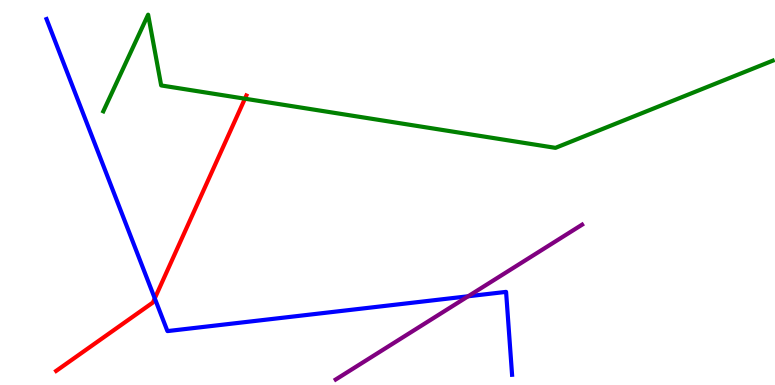[{'lines': ['blue', 'red'], 'intersections': [{'x': 2.0, 'y': 2.25}]}, {'lines': ['green', 'red'], 'intersections': [{'x': 3.16, 'y': 7.44}]}, {'lines': ['purple', 'red'], 'intersections': []}, {'lines': ['blue', 'green'], 'intersections': []}, {'lines': ['blue', 'purple'], 'intersections': [{'x': 6.04, 'y': 2.3}]}, {'lines': ['green', 'purple'], 'intersections': []}]